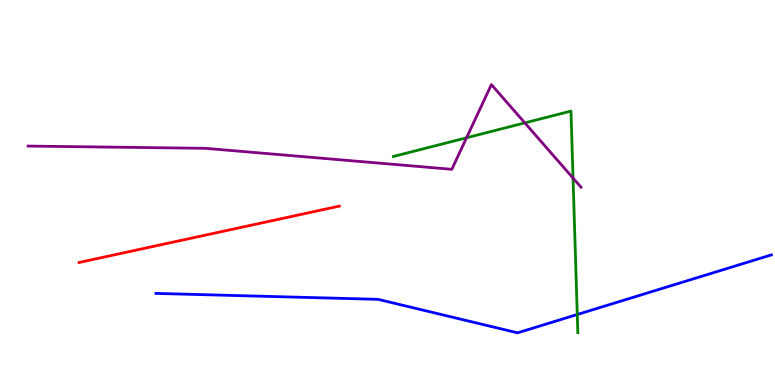[{'lines': ['blue', 'red'], 'intersections': []}, {'lines': ['green', 'red'], 'intersections': []}, {'lines': ['purple', 'red'], 'intersections': []}, {'lines': ['blue', 'green'], 'intersections': [{'x': 7.45, 'y': 1.83}]}, {'lines': ['blue', 'purple'], 'intersections': []}, {'lines': ['green', 'purple'], 'intersections': [{'x': 6.02, 'y': 6.42}, {'x': 6.77, 'y': 6.81}, {'x': 7.39, 'y': 5.37}]}]